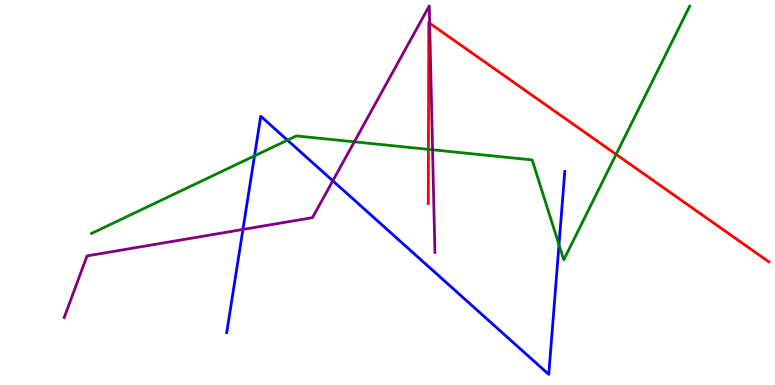[{'lines': ['blue', 'red'], 'intersections': []}, {'lines': ['green', 'red'], 'intersections': [{'x': 5.53, 'y': 6.12}, {'x': 7.95, 'y': 5.99}]}, {'lines': ['purple', 'red'], 'intersections': [{'x': 5.54, 'y': 9.4}]}, {'lines': ['blue', 'green'], 'intersections': [{'x': 3.28, 'y': 5.95}, {'x': 3.71, 'y': 6.36}, {'x': 7.21, 'y': 3.64}]}, {'lines': ['blue', 'purple'], 'intersections': [{'x': 3.13, 'y': 4.04}, {'x': 4.29, 'y': 5.3}]}, {'lines': ['green', 'purple'], 'intersections': [{'x': 4.57, 'y': 6.32}, {'x': 5.58, 'y': 6.11}]}]